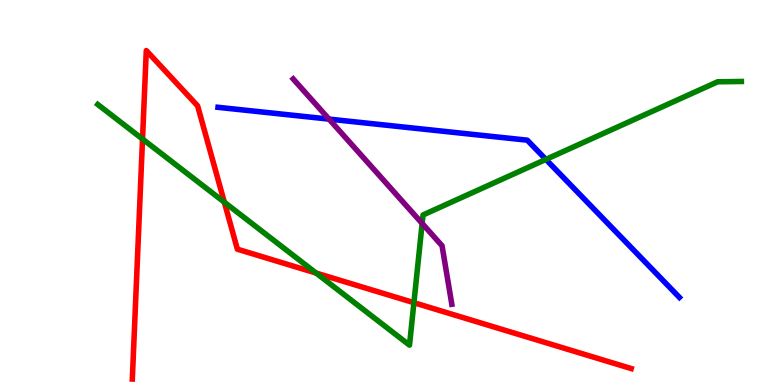[{'lines': ['blue', 'red'], 'intersections': []}, {'lines': ['green', 'red'], 'intersections': [{'x': 1.84, 'y': 6.39}, {'x': 2.89, 'y': 4.75}, {'x': 4.08, 'y': 2.91}, {'x': 5.34, 'y': 2.14}]}, {'lines': ['purple', 'red'], 'intersections': []}, {'lines': ['blue', 'green'], 'intersections': [{'x': 7.04, 'y': 5.86}]}, {'lines': ['blue', 'purple'], 'intersections': [{'x': 4.25, 'y': 6.91}]}, {'lines': ['green', 'purple'], 'intersections': [{'x': 5.45, 'y': 4.2}]}]